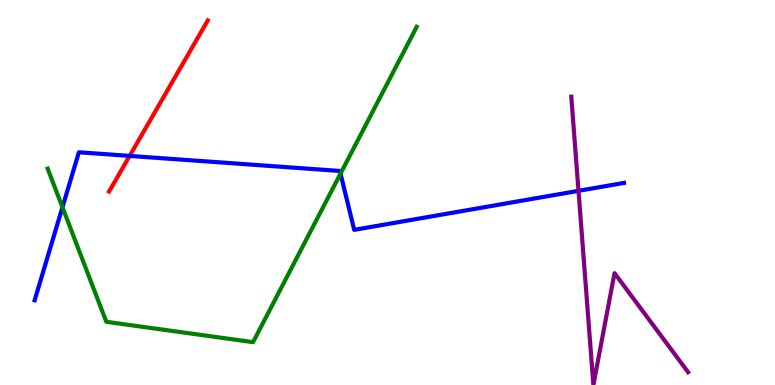[{'lines': ['blue', 'red'], 'intersections': [{'x': 1.67, 'y': 5.95}]}, {'lines': ['green', 'red'], 'intersections': []}, {'lines': ['purple', 'red'], 'intersections': []}, {'lines': ['blue', 'green'], 'intersections': [{'x': 0.806, 'y': 4.62}, {'x': 4.39, 'y': 5.49}]}, {'lines': ['blue', 'purple'], 'intersections': [{'x': 7.46, 'y': 5.04}]}, {'lines': ['green', 'purple'], 'intersections': []}]